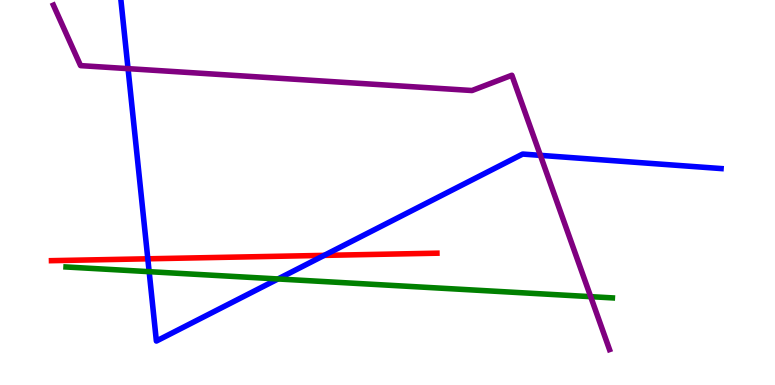[{'lines': ['blue', 'red'], 'intersections': [{'x': 1.91, 'y': 3.28}, {'x': 4.18, 'y': 3.37}]}, {'lines': ['green', 'red'], 'intersections': []}, {'lines': ['purple', 'red'], 'intersections': []}, {'lines': ['blue', 'green'], 'intersections': [{'x': 1.92, 'y': 2.94}, {'x': 3.59, 'y': 2.75}]}, {'lines': ['blue', 'purple'], 'intersections': [{'x': 1.65, 'y': 8.22}, {'x': 6.97, 'y': 5.96}]}, {'lines': ['green', 'purple'], 'intersections': [{'x': 7.62, 'y': 2.29}]}]